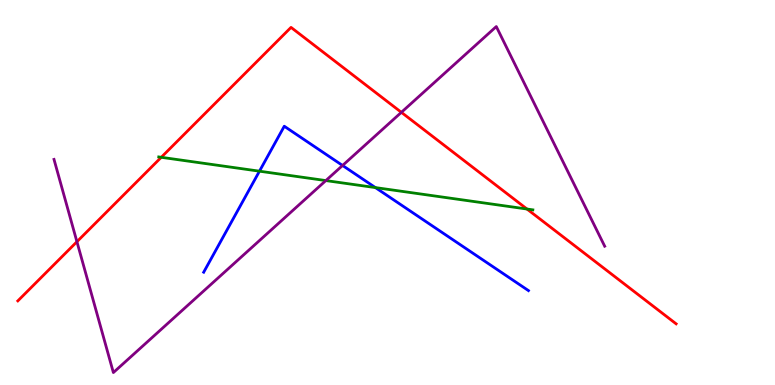[{'lines': ['blue', 'red'], 'intersections': []}, {'lines': ['green', 'red'], 'intersections': [{'x': 2.08, 'y': 5.91}, {'x': 6.8, 'y': 4.57}]}, {'lines': ['purple', 'red'], 'intersections': [{'x': 0.993, 'y': 3.72}, {'x': 5.18, 'y': 7.08}]}, {'lines': ['blue', 'green'], 'intersections': [{'x': 3.35, 'y': 5.55}, {'x': 4.84, 'y': 5.13}]}, {'lines': ['blue', 'purple'], 'intersections': [{'x': 4.42, 'y': 5.7}]}, {'lines': ['green', 'purple'], 'intersections': [{'x': 4.2, 'y': 5.31}]}]